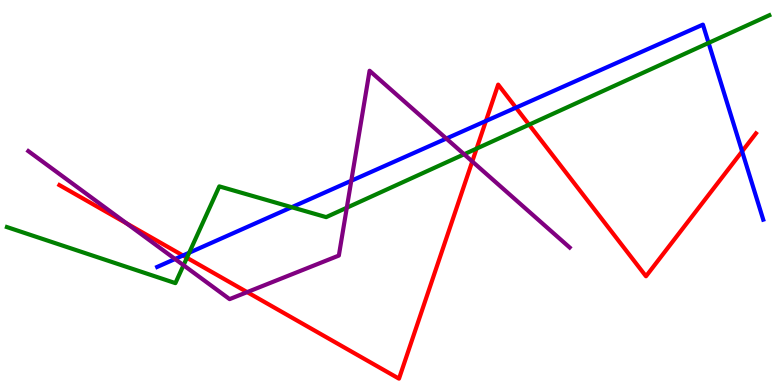[{'lines': ['blue', 'red'], 'intersections': [{'x': 2.36, 'y': 3.36}, {'x': 6.27, 'y': 6.86}, {'x': 6.66, 'y': 7.2}, {'x': 9.58, 'y': 6.07}]}, {'lines': ['green', 'red'], 'intersections': [{'x': 2.41, 'y': 3.3}, {'x': 6.15, 'y': 6.14}, {'x': 6.83, 'y': 6.76}]}, {'lines': ['purple', 'red'], 'intersections': [{'x': 1.63, 'y': 4.2}, {'x': 3.19, 'y': 2.41}, {'x': 6.09, 'y': 5.81}]}, {'lines': ['blue', 'green'], 'intersections': [{'x': 2.44, 'y': 3.44}, {'x': 3.76, 'y': 4.62}, {'x': 9.14, 'y': 8.89}]}, {'lines': ['blue', 'purple'], 'intersections': [{'x': 2.26, 'y': 3.27}, {'x': 4.53, 'y': 5.3}, {'x': 5.76, 'y': 6.4}]}, {'lines': ['green', 'purple'], 'intersections': [{'x': 2.37, 'y': 3.11}, {'x': 4.47, 'y': 4.6}, {'x': 5.99, 'y': 5.99}]}]